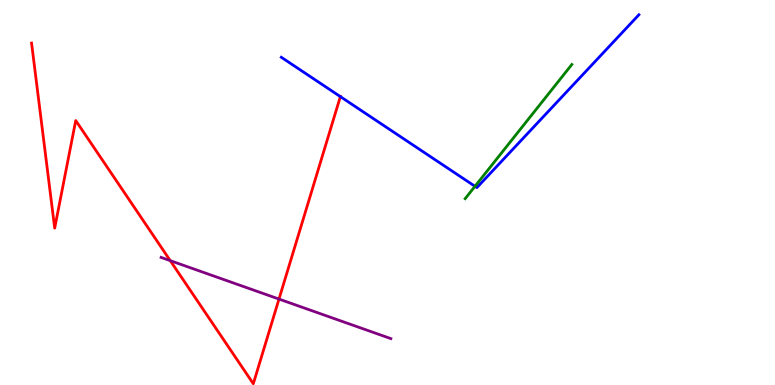[{'lines': ['blue', 'red'], 'intersections': [{'x': 4.39, 'y': 7.49}]}, {'lines': ['green', 'red'], 'intersections': []}, {'lines': ['purple', 'red'], 'intersections': [{'x': 2.2, 'y': 3.23}, {'x': 3.6, 'y': 2.23}]}, {'lines': ['blue', 'green'], 'intersections': [{'x': 6.13, 'y': 5.16}]}, {'lines': ['blue', 'purple'], 'intersections': []}, {'lines': ['green', 'purple'], 'intersections': []}]